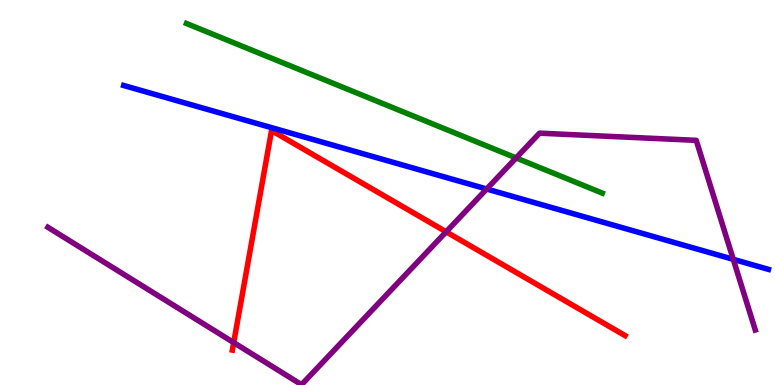[{'lines': ['blue', 'red'], 'intersections': []}, {'lines': ['green', 'red'], 'intersections': []}, {'lines': ['purple', 'red'], 'intersections': [{'x': 3.02, 'y': 1.1}, {'x': 5.76, 'y': 3.98}]}, {'lines': ['blue', 'green'], 'intersections': []}, {'lines': ['blue', 'purple'], 'intersections': [{'x': 6.28, 'y': 5.09}, {'x': 9.46, 'y': 3.26}]}, {'lines': ['green', 'purple'], 'intersections': [{'x': 6.66, 'y': 5.9}]}]